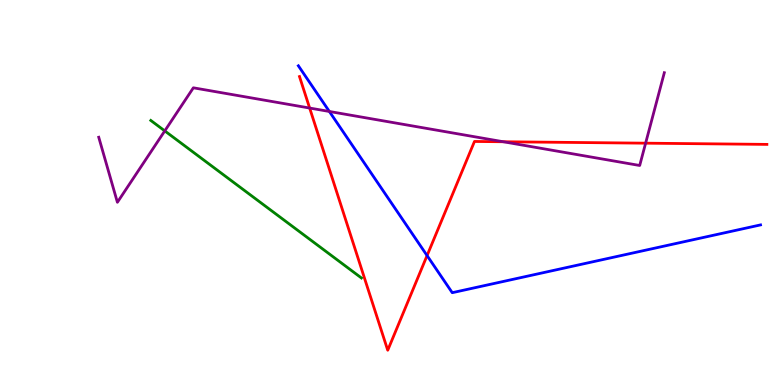[{'lines': ['blue', 'red'], 'intersections': [{'x': 5.51, 'y': 3.36}]}, {'lines': ['green', 'red'], 'intersections': []}, {'lines': ['purple', 'red'], 'intersections': [{'x': 4.0, 'y': 7.19}, {'x': 6.49, 'y': 6.32}, {'x': 8.33, 'y': 6.28}]}, {'lines': ['blue', 'green'], 'intersections': []}, {'lines': ['blue', 'purple'], 'intersections': [{'x': 4.25, 'y': 7.1}]}, {'lines': ['green', 'purple'], 'intersections': [{'x': 2.13, 'y': 6.6}]}]